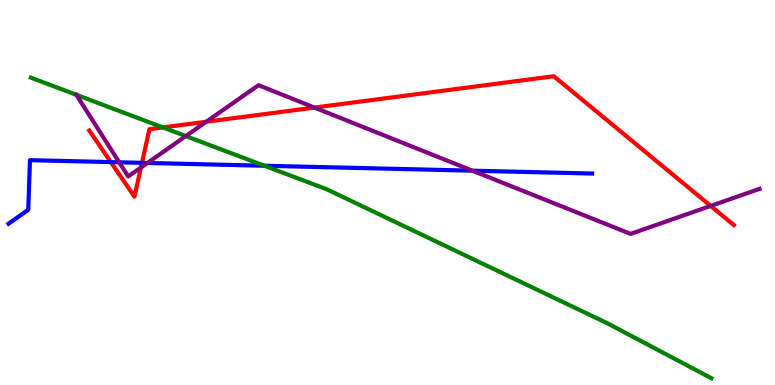[{'lines': ['blue', 'red'], 'intersections': [{'x': 1.43, 'y': 5.79}, {'x': 1.83, 'y': 5.77}]}, {'lines': ['green', 'red'], 'intersections': [{'x': 2.1, 'y': 6.69}]}, {'lines': ['purple', 'red'], 'intersections': [{'x': 1.82, 'y': 5.65}, {'x': 2.66, 'y': 6.84}, {'x': 4.06, 'y': 7.21}, {'x': 9.17, 'y': 4.65}]}, {'lines': ['blue', 'green'], 'intersections': [{'x': 3.41, 'y': 5.69}]}, {'lines': ['blue', 'purple'], 'intersections': [{'x': 1.54, 'y': 5.78}, {'x': 1.9, 'y': 5.77}, {'x': 6.1, 'y': 5.57}]}, {'lines': ['green', 'purple'], 'intersections': [{'x': 2.4, 'y': 6.47}]}]